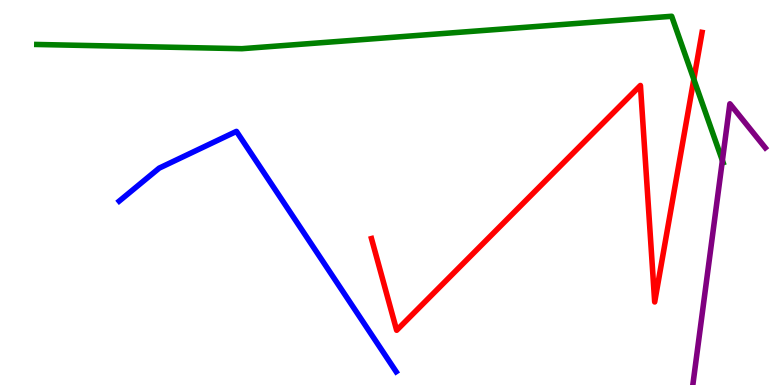[{'lines': ['blue', 'red'], 'intersections': []}, {'lines': ['green', 'red'], 'intersections': [{'x': 8.95, 'y': 7.94}]}, {'lines': ['purple', 'red'], 'intersections': []}, {'lines': ['blue', 'green'], 'intersections': []}, {'lines': ['blue', 'purple'], 'intersections': []}, {'lines': ['green', 'purple'], 'intersections': [{'x': 9.32, 'y': 5.83}]}]